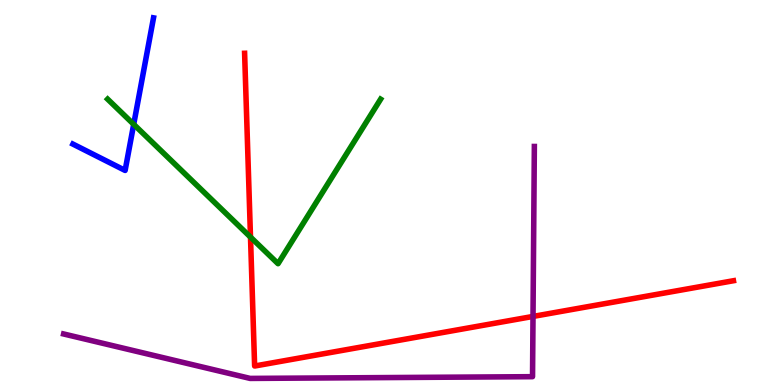[{'lines': ['blue', 'red'], 'intersections': []}, {'lines': ['green', 'red'], 'intersections': [{'x': 3.23, 'y': 3.84}]}, {'lines': ['purple', 'red'], 'intersections': [{'x': 6.88, 'y': 1.78}]}, {'lines': ['blue', 'green'], 'intersections': [{'x': 1.73, 'y': 6.77}]}, {'lines': ['blue', 'purple'], 'intersections': []}, {'lines': ['green', 'purple'], 'intersections': []}]